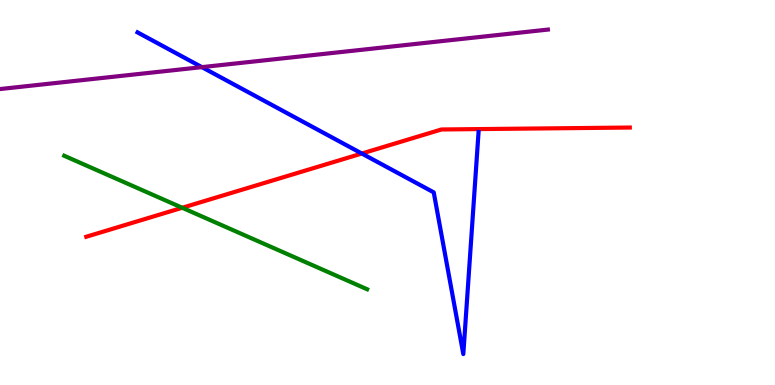[{'lines': ['blue', 'red'], 'intersections': [{'x': 4.67, 'y': 6.01}]}, {'lines': ['green', 'red'], 'intersections': [{'x': 2.35, 'y': 4.6}]}, {'lines': ['purple', 'red'], 'intersections': []}, {'lines': ['blue', 'green'], 'intersections': []}, {'lines': ['blue', 'purple'], 'intersections': [{'x': 2.6, 'y': 8.26}]}, {'lines': ['green', 'purple'], 'intersections': []}]